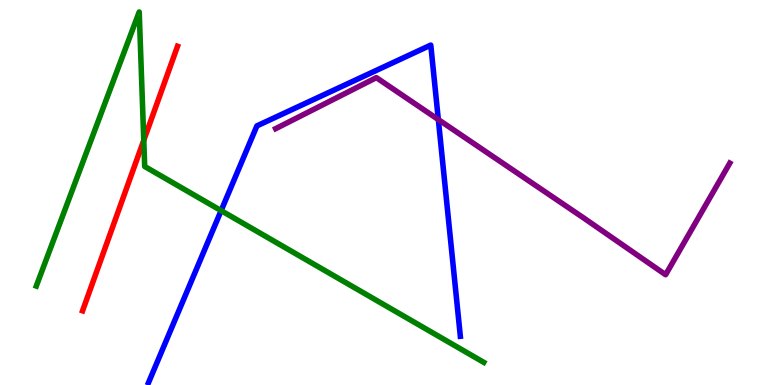[{'lines': ['blue', 'red'], 'intersections': []}, {'lines': ['green', 'red'], 'intersections': [{'x': 1.86, 'y': 6.36}]}, {'lines': ['purple', 'red'], 'intersections': []}, {'lines': ['blue', 'green'], 'intersections': [{'x': 2.85, 'y': 4.53}]}, {'lines': ['blue', 'purple'], 'intersections': [{'x': 5.66, 'y': 6.89}]}, {'lines': ['green', 'purple'], 'intersections': []}]